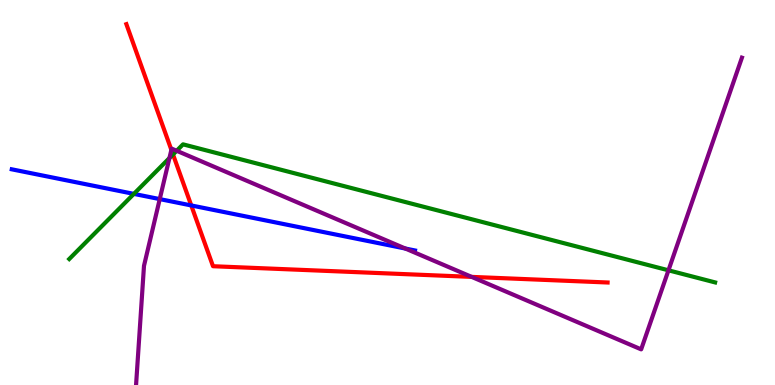[{'lines': ['blue', 'red'], 'intersections': [{'x': 2.47, 'y': 4.66}]}, {'lines': ['green', 'red'], 'intersections': [{'x': 2.23, 'y': 5.99}]}, {'lines': ['purple', 'red'], 'intersections': [{'x': 2.21, 'y': 6.11}, {'x': 6.09, 'y': 2.81}]}, {'lines': ['blue', 'green'], 'intersections': [{'x': 1.73, 'y': 4.96}]}, {'lines': ['blue', 'purple'], 'intersections': [{'x': 2.06, 'y': 4.83}, {'x': 5.23, 'y': 3.54}]}, {'lines': ['green', 'purple'], 'intersections': [{'x': 2.19, 'y': 5.9}, {'x': 2.28, 'y': 6.08}, {'x': 8.63, 'y': 2.98}]}]